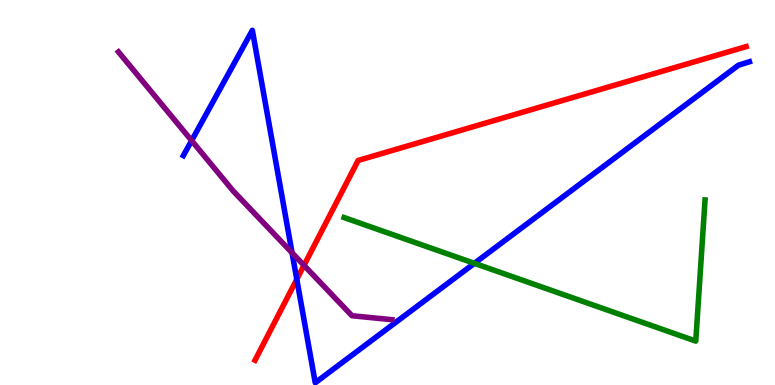[{'lines': ['blue', 'red'], 'intersections': [{'x': 3.83, 'y': 2.75}]}, {'lines': ['green', 'red'], 'intersections': []}, {'lines': ['purple', 'red'], 'intersections': [{'x': 3.92, 'y': 3.11}]}, {'lines': ['blue', 'green'], 'intersections': [{'x': 6.12, 'y': 3.16}]}, {'lines': ['blue', 'purple'], 'intersections': [{'x': 2.47, 'y': 6.35}, {'x': 3.77, 'y': 3.43}]}, {'lines': ['green', 'purple'], 'intersections': []}]